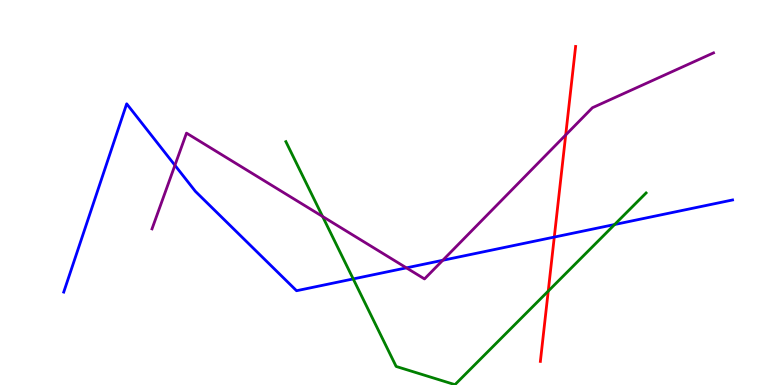[{'lines': ['blue', 'red'], 'intersections': [{'x': 7.15, 'y': 3.84}]}, {'lines': ['green', 'red'], 'intersections': [{'x': 7.07, 'y': 2.44}]}, {'lines': ['purple', 'red'], 'intersections': [{'x': 7.3, 'y': 6.49}]}, {'lines': ['blue', 'green'], 'intersections': [{'x': 4.56, 'y': 2.76}, {'x': 7.93, 'y': 4.17}]}, {'lines': ['blue', 'purple'], 'intersections': [{'x': 2.26, 'y': 5.71}, {'x': 5.24, 'y': 3.04}, {'x': 5.71, 'y': 3.24}]}, {'lines': ['green', 'purple'], 'intersections': [{'x': 4.16, 'y': 4.38}]}]